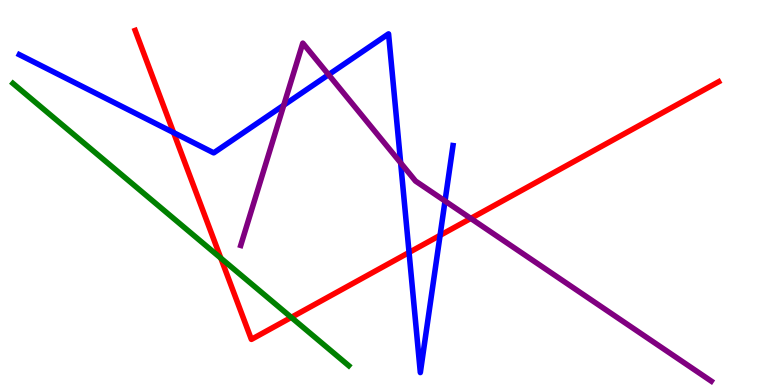[{'lines': ['blue', 'red'], 'intersections': [{'x': 2.24, 'y': 6.56}, {'x': 5.28, 'y': 3.44}, {'x': 5.68, 'y': 3.89}]}, {'lines': ['green', 'red'], 'intersections': [{'x': 2.85, 'y': 3.29}, {'x': 3.76, 'y': 1.76}]}, {'lines': ['purple', 'red'], 'intersections': [{'x': 6.07, 'y': 4.33}]}, {'lines': ['blue', 'green'], 'intersections': []}, {'lines': ['blue', 'purple'], 'intersections': [{'x': 3.66, 'y': 7.27}, {'x': 4.24, 'y': 8.06}, {'x': 5.17, 'y': 5.77}, {'x': 5.74, 'y': 4.78}]}, {'lines': ['green', 'purple'], 'intersections': []}]